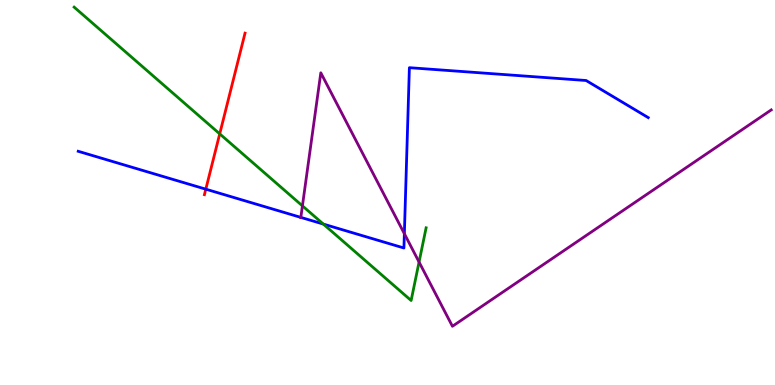[{'lines': ['blue', 'red'], 'intersections': [{'x': 2.66, 'y': 5.09}]}, {'lines': ['green', 'red'], 'intersections': [{'x': 2.84, 'y': 6.52}]}, {'lines': ['purple', 'red'], 'intersections': []}, {'lines': ['blue', 'green'], 'intersections': [{'x': 4.17, 'y': 4.18}]}, {'lines': ['blue', 'purple'], 'intersections': [{'x': 3.88, 'y': 4.35}, {'x': 5.22, 'y': 3.93}]}, {'lines': ['green', 'purple'], 'intersections': [{'x': 3.9, 'y': 4.65}, {'x': 5.41, 'y': 3.19}]}]